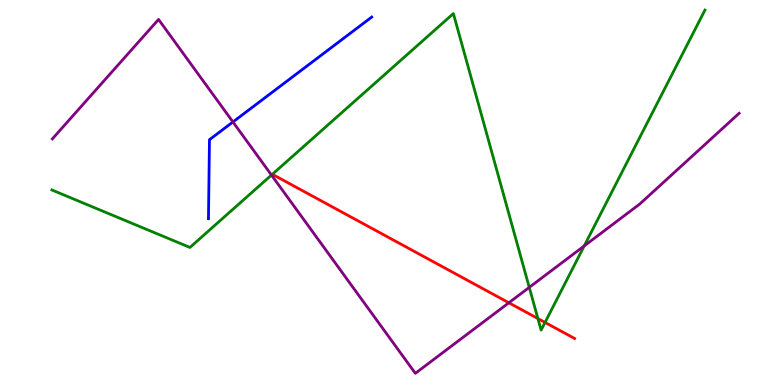[{'lines': ['blue', 'red'], 'intersections': []}, {'lines': ['green', 'red'], 'intersections': [{'x': 6.94, 'y': 1.73}, {'x': 7.03, 'y': 1.63}]}, {'lines': ['purple', 'red'], 'intersections': [{'x': 6.57, 'y': 2.14}]}, {'lines': ['blue', 'green'], 'intersections': []}, {'lines': ['blue', 'purple'], 'intersections': [{'x': 3.01, 'y': 6.83}]}, {'lines': ['green', 'purple'], 'intersections': [{'x': 3.5, 'y': 5.45}, {'x': 6.83, 'y': 2.54}, {'x': 7.54, 'y': 3.61}]}]